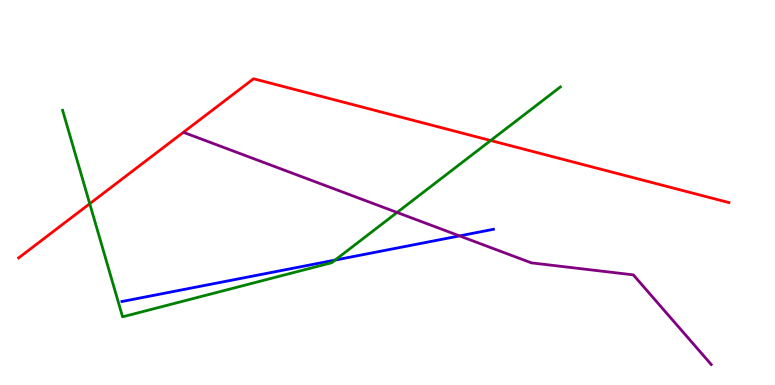[{'lines': ['blue', 'red'], 'intersections': []}, {'lines': ['green', 'red'], 'intersections': [{'x': 1.16, 'y': 4.71}, {'x': 6.33, 'y': 6.35}]}, {'lines': ['purple', 'red'], 'intersections': []}, {'lines': ['blue', 'green'], 'intersections': [{'x': 4.32, 'y': 3.25}]}, {'lines': ['blue', 'purple'], 'intersections': [{'x': 5.93, 'y': 3.87}]}, {'lines': ['green', 'purple'], 'intersections': [{'x': 5.12, 'y': 4.48}]}]